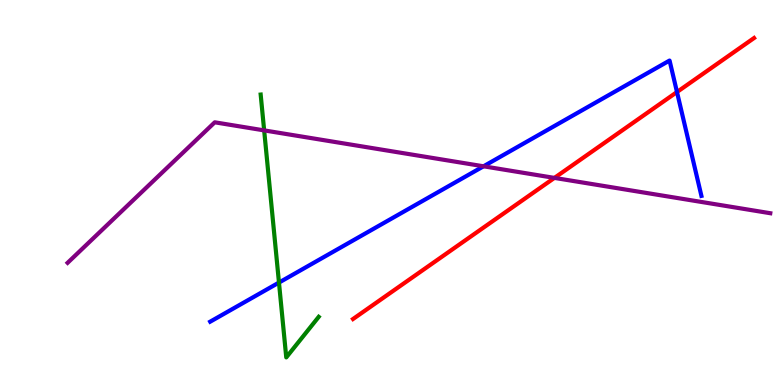[{'lines': ['blue', 'red'], 'intersections': [{'x': 8.74, 'y': 7.61}]}, {'lines': ['green', 'red'], 'intersections': []}, {'lines': ['purple', 'red'], 'intersections': [{'x': 7.15, 'y': 5.38}]}, {'lines': ['blue', 'green'], 'intersections': [{'x': 3.6, 'y': 2.66}]}, {'lines': ['blue', 'purple'], 'intersections': [{'x': 6.24, 'y': 5.68}]}, {'lines': ['green', 'purple'], 'intersections': [{'x': 3.41, 'y': 6.61}]}]